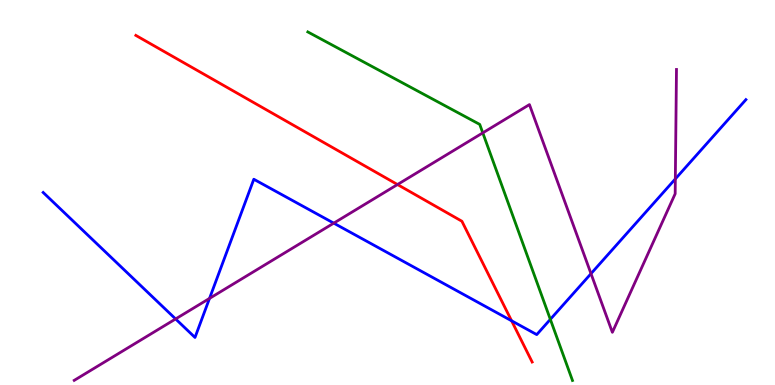[{'lines': ['blue', 'red'], 'intersections': [{'x': 6.6, 'y': 1.67}]}, {'lines': ['green', 'red'], 'intersections': []}, {'lines': ['purple', 'red'], 'intersections': [{'x': 5.13, 'y': 5.21}]}, {'lines': ['blue', 'green'], 'intersections': [{'x': 7.1, 'y': 1.71}]}, {'lines': ['blue', 'purple'], 'intersections': [{'x': 2.27, 'y': 1.72}, {'x': 2.7, 'y': 2.25}, {'x': 4.31, 'y': 4.2}, {'x': 7.63, 'y': 2.89}, {'x': 8.71, 'y': 5.35}]}, {'lines': ['green', 'purple'], 'intersections': [{'x': 6.23, 'y': 6.55}]}]